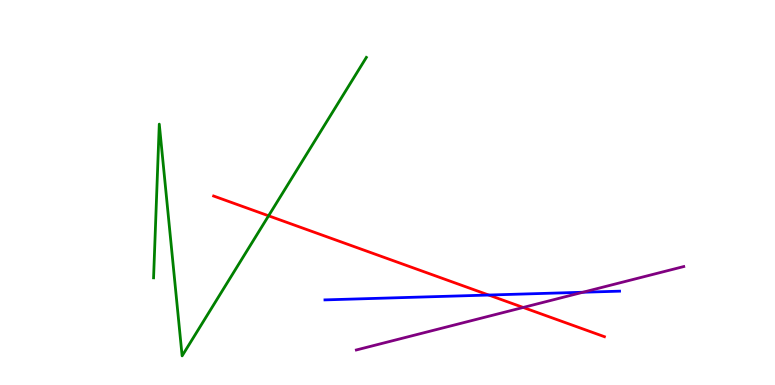[{'lines': ['blue', 'red'], 'intersections': [{'x': 6.31, 'y': 2.34}]}, {'lines': ['green', 'red'], 'intersections': [{'x': 3.47, 'y': 4.39}]}, {'lines': ['purple', 'red'], 'intersections': [{'x': 6.75, 'y': 2.01}]}, {'lines': ['blue', 'green'], 'intersections': []}, {'lines': ['blue', 'purple'], 'intersections': [{'x': 7.52, 'y': 2.41}]}, {'lines': ['green', 'purple'], 'intersections': []}]